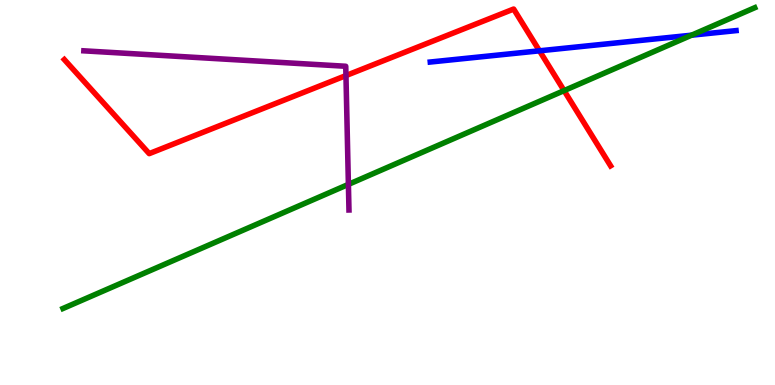[{'lines': ['blue', 'red'], 'intersections': [{'x': 6.96, 'y': 8.68}]}, {'lines': ['green', 'red'], 'intersections': [{'x': 7.28, 'y': 7.65}]}, {'lines': ['purple', 'red'], 'intersections': [{'x': 4.46, 'y': 8.04}]}, {'lines': ['blue', 'green'], 'intersections': [{'x': 8.92, 'y': 9.09}]}, {'lines': ['blue', 'purple'], 'intersections': []}, {'lines': ['green', 'purple'], 'intersections': [{'x': 4.5, 'y': 5.21}]}]